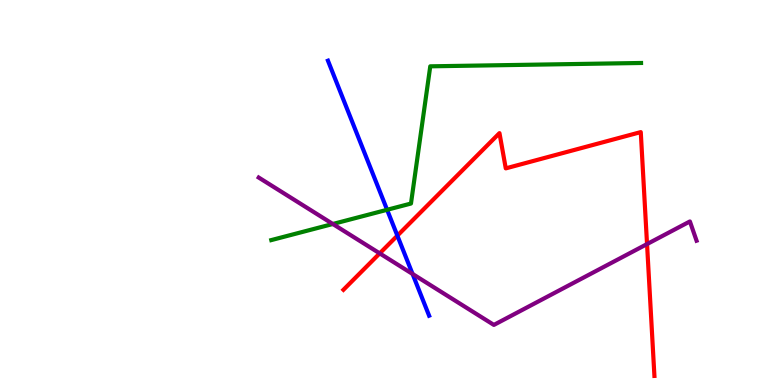[{'lines': ['blue', 'red'], 'intersections': [{'x': 5.13, 'y': 3.88}]}, {'lines': ['green', 'red'], 'intersections': []}, {'lines': ['purple', 'red'], 'intersections': [{'x': 4.9, 'y': 3.42}, {'x': 8.35, 'y': 3.66}]}, {'lines': ['blue', 'green'], 'intersections': [{'x': 4.99, 'y': 4.55}]}, {'lines': ['blue', 'purple'], 'intersections': [{'x': 5.32, 'y': 2.88}]}, {'lines': ['green', 'purple'], 'intersections': [{'x': 4.29, 'y': 4.18}]}]